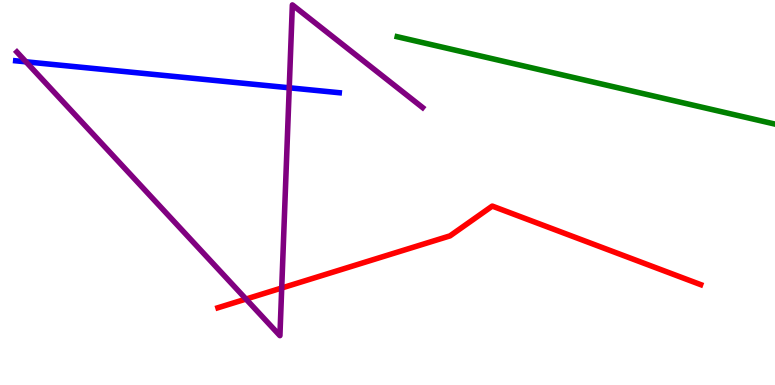[{'lines': ['blue', 'red'], 'intersections': []}, {'lines': ['green', 'red'], 'intersections': []}, {'lines': ['purple', 'red'], 'intersections': [{'x': 3.17, 'y': 2.23}, {'x': 3.64, 'y': 2.52}]}, {'lines': ['blue', 'green'], 'intersections': []}, {'lines': ['blue', 'purple'], 'intersections': [{'x': 0.335, 'y': 8.39}, {'x': 3.73, 'y': 7.72}]}, {'lines': ['green', 'purple'], 'intersections': []}]